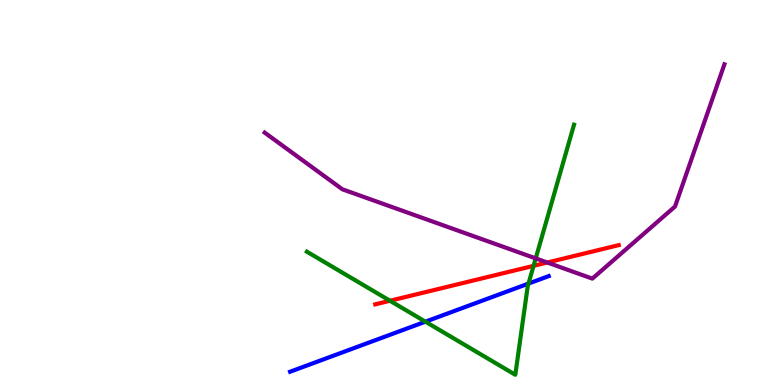[{'lines': ['blue', 'red'], 'intersections': []}, {'lines': ['green', 'red'], 'intersections': [{'x': 5.03, 'y': 2.19}, {'x': 6.88, 'y': 3.1}]}, {'lines': ['purple', 'red'], 'intersections': [{'x': 7.06, 'y': 3.18}]}, {'lines': ['blue', 'green'], 'intersections': [{'x': 5.49, 'y': 1.64}, {'x': 6.82, 'y': 2.63}]}, {'lines': ['blue', 'purple'], 'intersections': []}, {'lines': ['green', 'purple'], 'intersections': [{'x': 6.91, 'y': 3.29}]}]